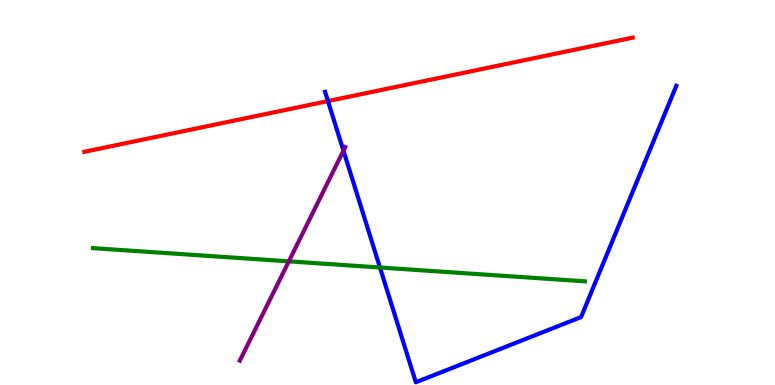[{'lines': ['blue', 'red'], 'intersections': [{'x': 4.23, 'y': 7.37}]}, {'lines': ['green', 'red'], 'intersections': []}, {'lines': ['purple', 'red'], 'intersections': []}, {'lines': ['blue', 'green'], 'intersections': [{'x': 4.9, 'y': 3.05}]}, {'lines': ['blue', 'purple'], 'intersections': [{'x': 4.43, 'y': 6.09}]}, {'lines': ['green', 'purple'], 'intersections': [{'x': 3.73, 'y': 3.21}]}]